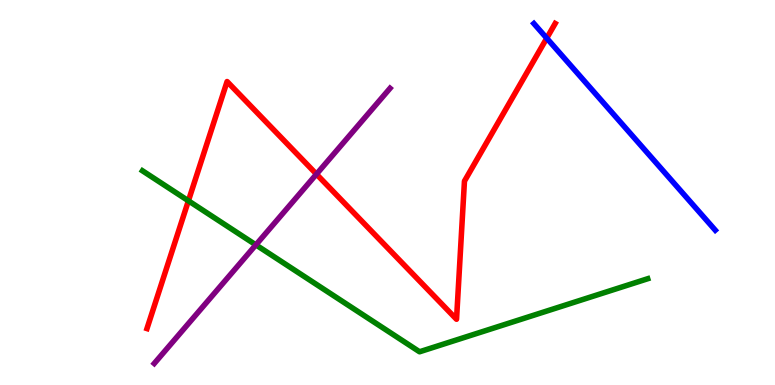[{'lines': ['blue', 'red'], 'intersections': [{'x': 7.05, 'y': 9.01}]}, {'lines': ['green', 'red'], 'intersections': [{'x': 2.43, 'y': 4.78}]}, {'lines': ['purple', 'red'], 'intersections': [{'x': 4.08, 'y': 5.48}]}, {'lines': ['blue', 'green'], 'intersections': []}, {'lines': ['blue', 'purple'], 'intersections': []}, {'lines': ['green', 'purple'], 'intersections': [{'x': 3.3, 'y': 3.64}]}]